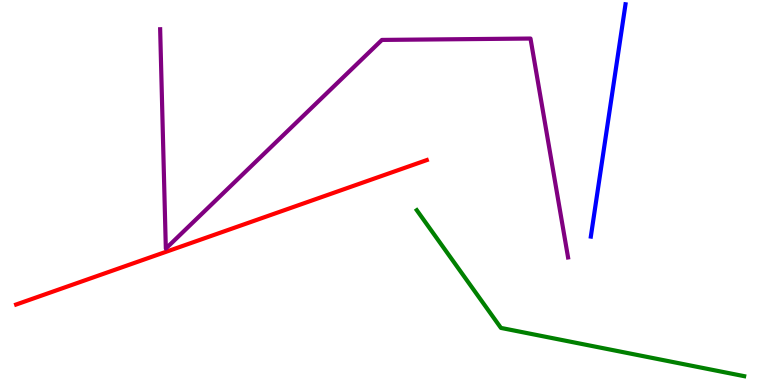[{'lines': ['blue', 'red'], 'intersections': []}, {'lines': ['green', 'red'], 'intersections': []}, {'lines': ['purple', 'red'], 'intersections': []}, {'lines': ['blue', 'green'], 'intersections': []}, {'lines': ['blue', 'purple'], 'intersections': []}, {'lines': ['green', 'purple'], 'intersections': []}]